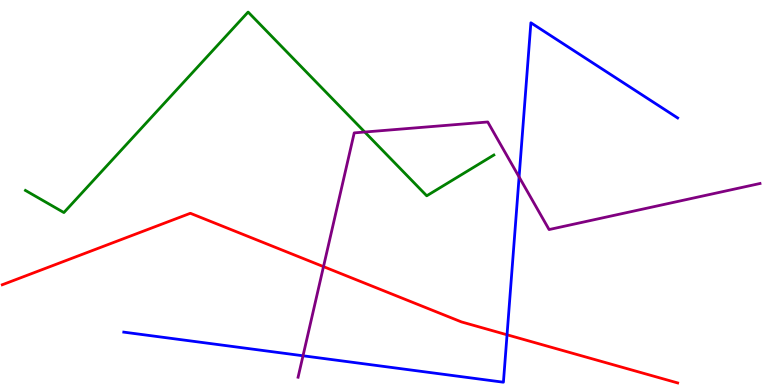[{'lines': ['blue', 'red'], 'intersections': [{'x': 6.54, 'y': 1.3}]}, {'lines': ['green', 'red'], 'intersections': []}, {'lines': ['purple', 'red'], 'intersections': [{'x': 4.17, 'y': 3.07}]}, {'lines': ['blue', 'green'], 'intersections': []}, {'lines': ['blue', 'purple'], 'intersections': [{'x': 3.91, 'y': 0.759}, {'x': 6.7, 'y': 5.4}]}, {'lines': ['green', 'purple'], 'intersections': [{'x': 4.71, 'y': 6.57}]}]